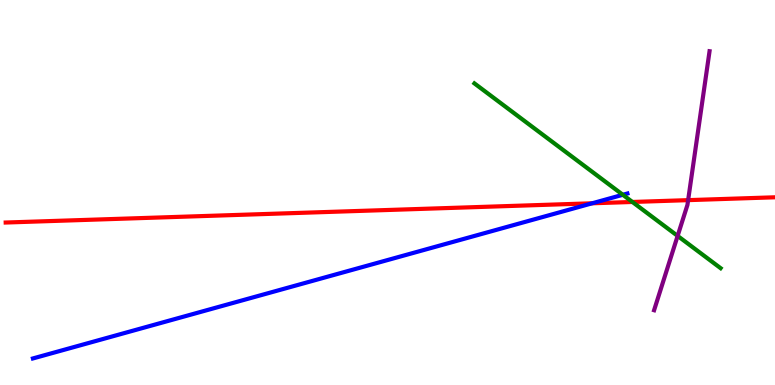[{'lines': ['blue', 'red'], 'intersections': [{'x': 7.64, 'y': 4.72}]}, {'lines': ['green', 'red'], 'intersections': [{'x': 8.16, 'y': 4.75}]}, {'lines': ['purple', 'red'], 'intersections': [{'x': 8.88, 'y': 4.8}]}, {'lines': ['blue', 'green'], 'intersections': [{'x': 8.04, 'y': 4.94}]}, {'lines': ['blue', 'purple'], 'intersections': []}, {'lines': ['green', 'purple'], 'intersections': [{'x': 8.74, 'y': 3.87}]}]